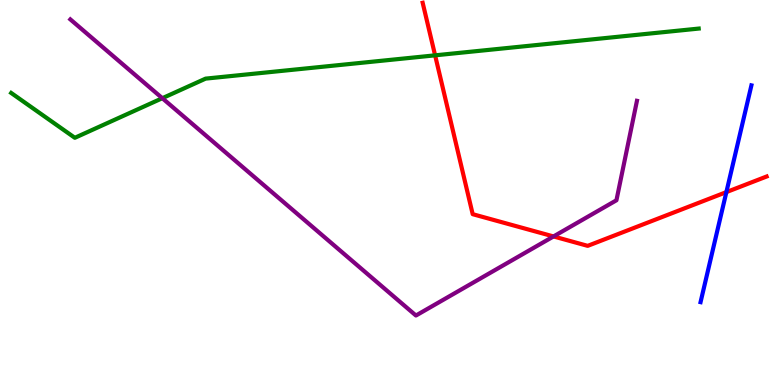[{'lines': ['blue', 'red'], 'intersections': [{'x': 9.37, 'y': 5.01}]}, {'lines': ['green', 'red'], 'intersections': [{'x': 5.61, 'y': 8.56}]}, {'lines': ['purple', 'red'], 'intersections': [{'x': 7.14, 'y': 3.86}]}, {'lines': ['blue', 'green'], 'intersections': []}, {'lines': ['blue', 'purple'], 'intersections': []}, {'lines': ['green', 'purple'], 'intersections': [{'x': 2.09, 'y': 7.45}]}]